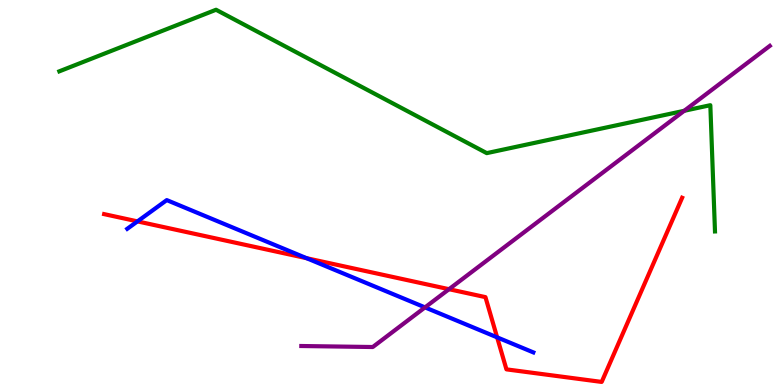[{'lines': ['blue', 'red'], 'intersections': [{'x': 1.77, 'y': 4.25}, {'x': 3.96, 'y': 3.29}, {'x': 6.41, 'y': 1.24}]}, {'lines': ['green', 'red'], 'intersections': []}, {'lines': ['purple', 'red'], 'intersections': [{'x': 5.79, 'y': 2.49}]}, {'lines': ['blue', 'green'], 'intersections': []}, {'lines': ['blue', 'purple'], 'intersections': [{'x': 5.48, 'y': 2.02}]}, {'lines': ['green', 'purple'], 'intersections': [{'x': 8.83, 'y': 7.12}]}]